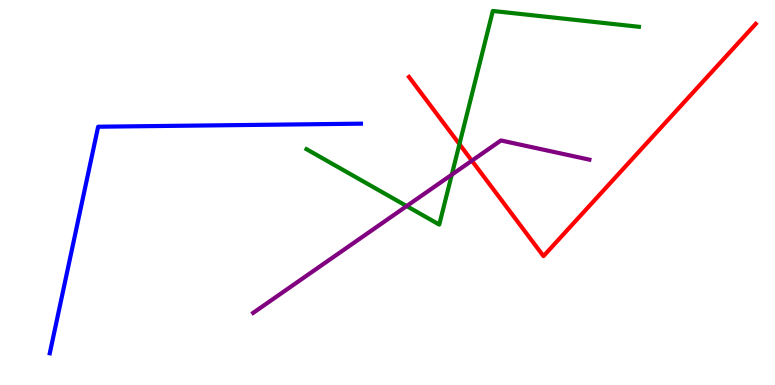[{'lines': ['blue', 'red'], 'intersections': []}, {'lines': ['green', 'red'], 'intersections': [{'x': 5.93, 'y': 6.26}]}, {'lines': ['purple', 'red'], 'intersections': [{'x': 6.09, 'y': 5.83}]}, {'lines': ['blue', 'green'], 'intersections': []}, {'lines': ['blue', 'purple'], 'intersections': []}, {'lines': ['green', 'purple'], 'intersections': [{'x': 5.25, 'y': 4.65}, {'x': 5.83, 'y': 5.46}]}]